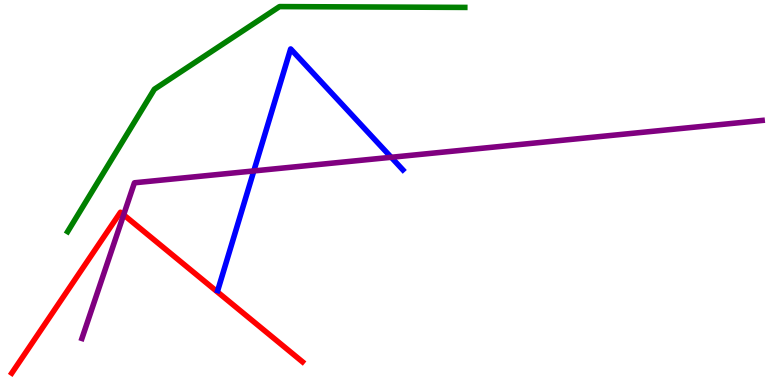[{'lines': ['blue', 'red'], 'intersections': []}, {'lines': ['green', 'red'], 'intersections': []}, {'lines': ['purple', 'red'], 'intersections': [{'x': 1.6, 'y': 4.42}]}, {'lines': ['blue', 'green'], 'intersections': []}, {'lines': ['blue', 'purple'], 'intersections': [{'x': 3.28, 'y': 5.56}, {'x': 5.05, 'y': 5.91}]}, {'lines': ['green', 'purple'], 'intersections': []}]